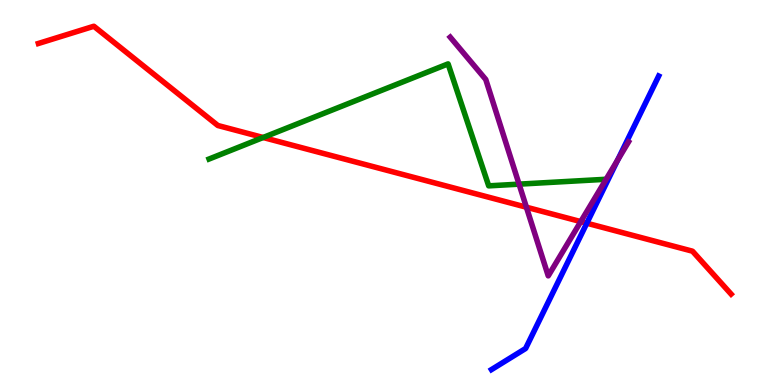[{'lines': ['blue', 'red'], 'intersections': [{'x': 7.57, 'y': 4.2}]}, {'lines': ['green', 'red'], 'intersections': [{'x': 3.4, 'y': 6.43}]}, {'lines': ['purple', 'red'], 'intersections': [{'x': 6.79, 'y': 4.62}, {'x': 7.49, 'y': 4.24}]}, {'lines': ['blue', 'green'], 'intersections': []}, {'lines': ['blue', 'purple'], 'intersections': [{'x': 7.97, 'y': 5.84}]}, {'lines': ['green', 'purple'], 'intersections': [{'x': 6.7, 'y': 5.22}]}]